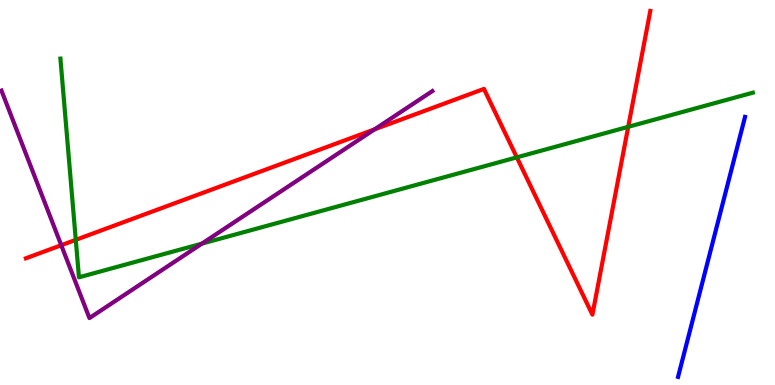[{'lines': ['blue', 'red'], 'intersections': []}, {'lines': ['green', 'red'], 'intersections': [{'x': 0.978, 'y': 3.77}, {'x': 6.67, 'y': 5.91}, {'x': 8.11, 'y': 6.71}]}, {'lines': ['purple', 'red'], 'intersections': [{'x': 0.79, 'y': 3.63}, {'x': 4.83, 'y': 6.64}]}, {'lines': ['blue', 'green'], 'intersections': []}, {'lines': ['blue', 'purple'], 'intersections': []}, {'lines': ['green', 'purple'], 'intersections': [{'x': 2.6, 'y': 3.67}]}]